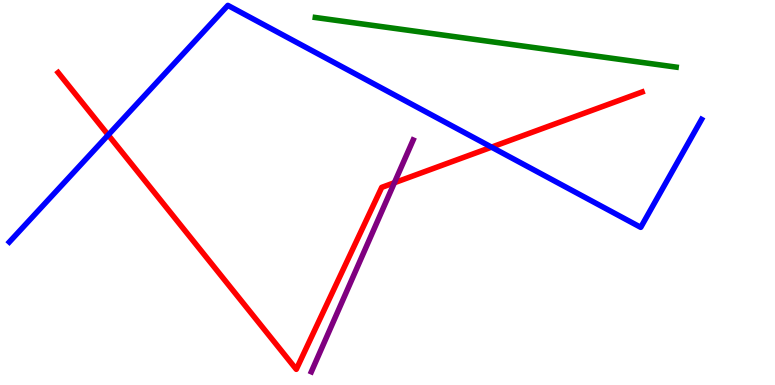[{'lines': ['blue', 'red'], 'intersections': [{'x': 1.4, 'y': 6.49}, {'x': 6.34, 'y': 6.18}]}, {'lines': ['green', 'red'], 'intersections': []}, {'lines': ['purple', 'red'], 'intersections': [{'x': 5.09, 'y': 5.25}]}, {'lines': ['blue', 'green'], 'intersections': []}, {'lines': ['blue', 'purple'], 'intersections': []}, {'lines': ['green', 'purple'], 'intersections': []}]